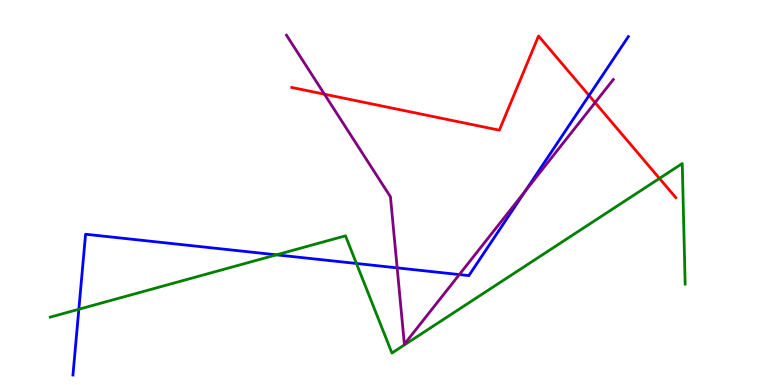[{'lines': ['blue', 'red'], 'intersections': [{'x': 7.6, 'y': 7.52}]}, {'lines': ['green', 'red'], 'intersections': [{'x': 8.51, 'y': 5.37}]}, {'lines': ['purple', 'red'], 'intersections': [{'x': 4.19, 'y': 7.55}, {'x': 7.68, 'y': 7.34}]}, {'lines': ['blue', 'green'], 'intersections': [{'x': 1.02, 'y': 1.97}, {'x': 3.57, 'y': 3.38}, {'x': 4.6, 'y': 3.16}]}, {'lines': ['blue', 'purple'], 'intersections': [{'x': 5.12, 'y': 3.04}, {'x': 5.93, 'y': 2.87}, {'x': 6.78, 'y': 5.04}]}, {'lines': ['green', 'purple'], 'intersections': []}]